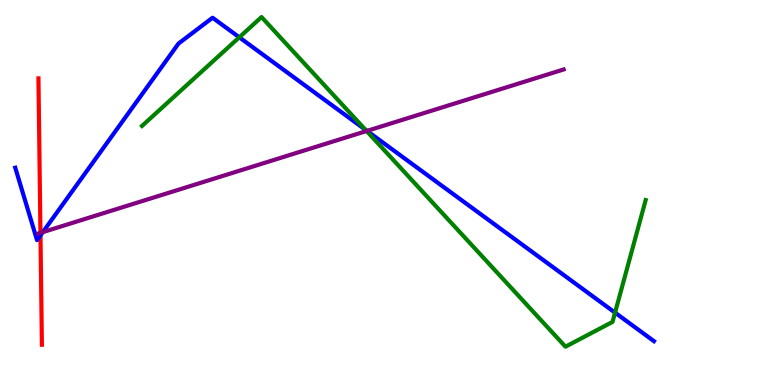[{'lines': ['blue', 'red'], 'intersections': [{'x': 0.522, 'y': 3.89}]}, {'lines': ['green', 'red'], 'intersections': []}, {'lines': ['purple', 'red'], 'intersections': [{'x': 0.522, 'y': 3.95}]}, {'lines': ['blue', 'green'], 'intersections': [{'x': 3.09, 'y': 9.03}, {'x': 4.72, 'y': 6.63}, {'x': 7.94, 'y': 1.88}]}, {'lines': ['blue', 'purple'], 'intersections': [{'x': 0.552, 'y': 3.97}, {'x': 4.74, 'y': 6.6}]}, {'lines': ['green', 'purple'], 'intersections': [{'x': 4.73, 'y': 6.6}]}]